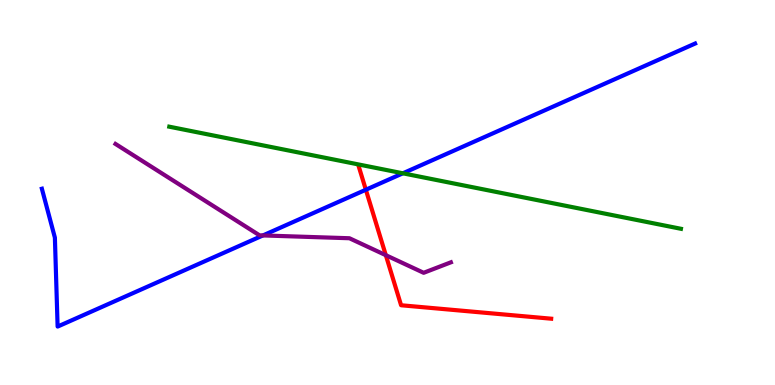[{'lines': ['blue', 'red'], 'intersections': [{'x': 4.72, 'y': 5.07}]}, {'lines': ['green', 'red'], 'intersections': []}, {'lines': ['purple', 'red'], 'intersections': [{'x': 4.98, 'y': 3.37}]}, {'lines': ['blue', 'green'], 'intersections': [{'x': 5.2, 'y': 5.5}]}, {'lines': ['blue', 'purple'], 'intersections': [{'x': 3.39, 'y': 3.88}]}, {'lines': ['green', 'purple'], 'intersections': []}]